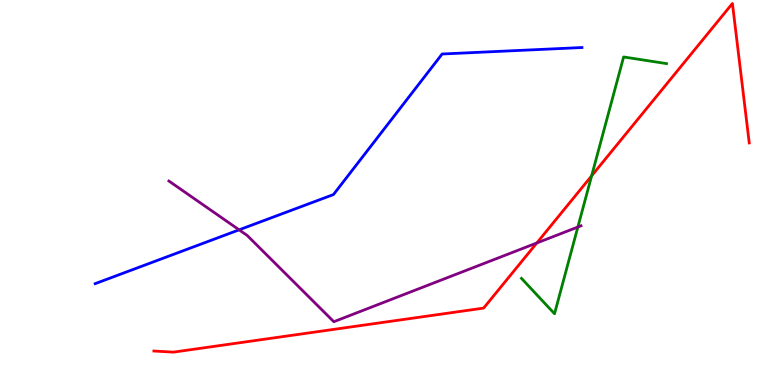[{'lines': ['blue', 'red'], 'intersections': []}, {'lines': ['green', 'red'], 'intersections': [{'x': 7.63, 'y': 5.43}]}, {'lines': ['purple', 'red'], 'intersections': [{'x': 6.93, 'y': 3.69}]}, {'lines': ['blue', 'green'], 'intersections': []}, {'lines': ['blue', 'purple'], 'intersections': [{'x': 3.09, 'y': 4.03}]}, {'lines': ['green', 'purple'], 'intersections': [{'x': 7.46, 'y': 4.1}]}]